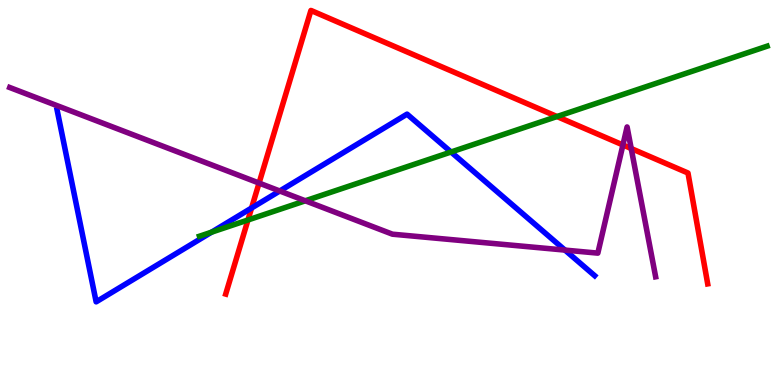[{'lines': ['blue', 'red'], 'intersections': [{'x': 3.25, 'y': 4.6}]}, {'lines': ['green', 'red'], 'intersections': [{'x': 3.2, 'y': 4.29}, {'x': 7.19, 'y': 6.97}]}, {'lines': ['purple', 'red'], 'intersections': [{'x': 3.34, 'y': 5.25}, {'x': 8.04, 'y': 6.23}, {'x': 8.14, 'y': 6.14}]}, {'lines': ['blue', 'green'], 'intersections': [{'x': 2.73, 'y': 3.97}, {'x': 5.82, 'y': 6.05}]}, {'lines': ['blue', 'purple'], 'intersections': [{'x': 3.61, 'y': 5.04}, {'x': 7.29, 'y': 3.5}]}, {'lines': ['green', 'purple'], 'intersections': [{'x': 3.94, 'y': 4.78}]}]